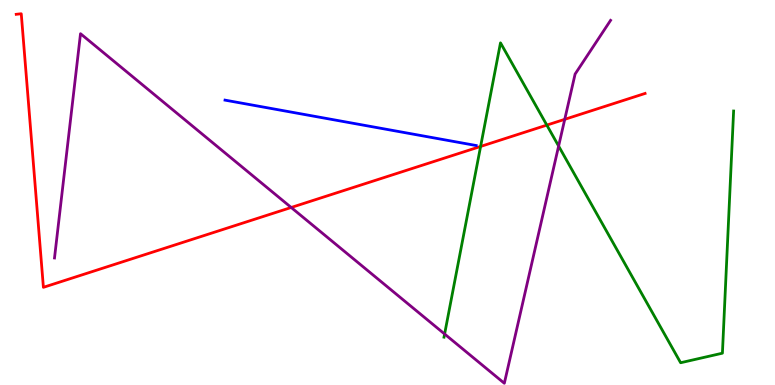[{'lines': ['blue', 'red'], 'intersections': []}, {'lines': ['green', 'red'], 'intersections': [{'x': 6.2, 'y': 6.2}, {'x': 7.06, 'y': 6.75}]}, {'lines': ['purple', 'red'], 'intersections': [{'x': 3.76, 'y': 4.61}, {'x': 7.29, 'y': 6.9}]}, {'lines': ['blue', 'green'], 'intersections': []}, {'lines': ['blue', 'purple'], 'intersections': []}, {'lines': ['green', 'purple'], 'intersections': [{'x': 5.74, 'y': 1.32}, {'x': 7.21, 'y': 6.21}]}]